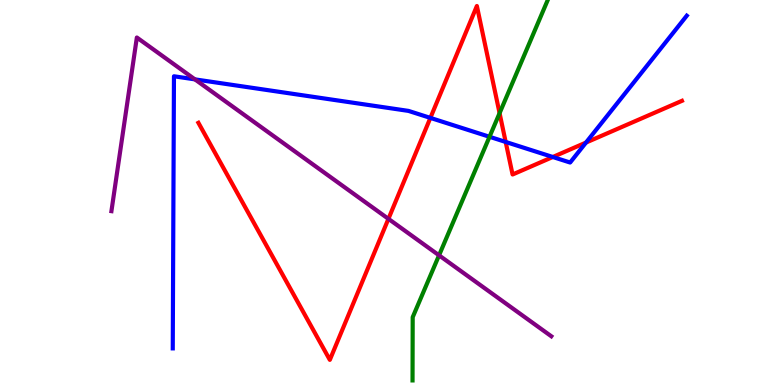[{'lines': ['blue', 'red'], 'intersections': [{'x': 5.55, 'y': 6.94}, {'x': 6.52, 'y': 6.31}, {'x': 7.13, 'y': 5.92}, {'x': 7.56, 'y': 6.3}]}, {'lines': ['green', 'red'], 'intersections': [{'x': 6.45, 'y': 7.06}]}, {'lines': ['purple', 'red'], 'intersections': [{'x': 5.01, 'y': 4.32}]}, {'lines': ['blue', 'green'], 'intersections': [{'x': 6.32, 'y': 6.45}]}, {'lines': ['blue', 'purple'], 'intersections': [{'x': 2.52, 'y': 7.94}]}, {'lines': ['green', 'purple'], 'intersections': [{'x': 5.67, 'y': 3.37}]}]